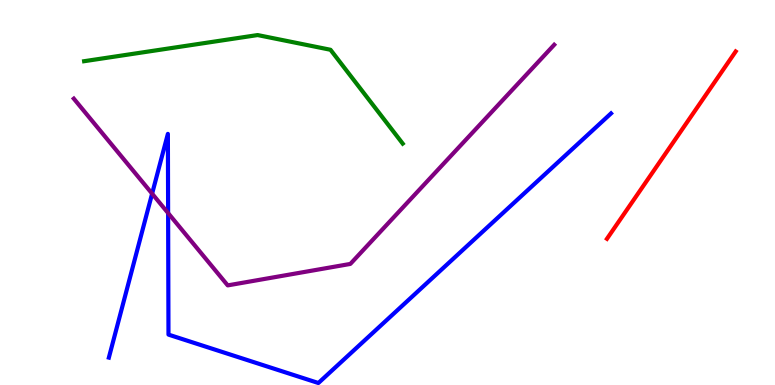[{'lines': ['blue', 'red'], 'intersections': []}, {'lines': ['green', 'red'], 'intersections': []}, {'lines': ['purple', 'red'], 'intersections': []}, {'lines': ['blue', 'green'], 'intersections': []}, {'lines': ['blue', 'purple'], 'intersections': [{'x': 1.96, 'y': 4.97}, {'x': 2.17, 'y': 4.47}]}, {'lines': ['green', 'purple'], 'intersections': []}]